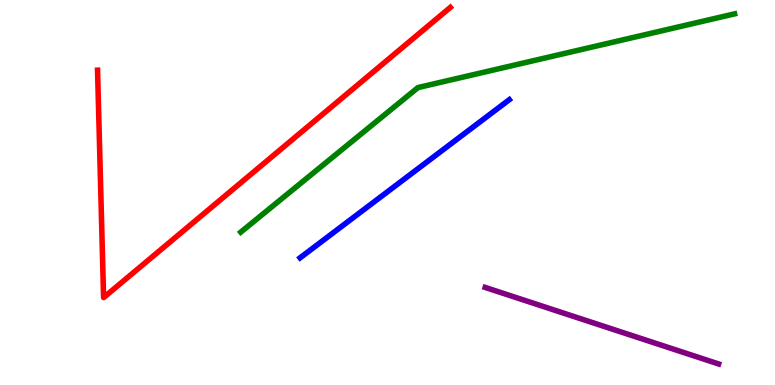[{'lines': ['blue', 'red'], 'intersections': []}, {'lines': ['green', 'red'], 'intersections': []}, {'lines': ['purple', 'red'], 'intersections': []}, {'lines': ['blue', 'green'], 'intersections': []}, {'lines': ['blue', 'purple'], 'intersections': []}, {'lines': ['green', 'purple'], 'intersections': []}]